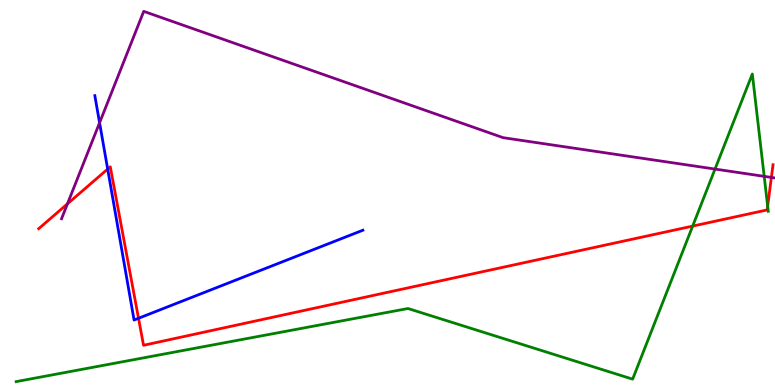[{'lines': ['blue', 'red'], 'intersections': [{'x': 1.39, 'y': 5.61}, {'x': 1.79, 'y': 1.73}]}, {'lines': ['green', 'red'], 'intersections': [{'x': 8.94, 'y': 4.13}, {'x': 9.91, 'y': 4.64}]}, {'lines': ['purple', 'red'], 'intersections': [{'x': 0.87, 'y': 4.71}, {'x': 9.95, 'y': 5.39}]}, {'lines': ['blue', 'green'], 'intersections': []}, {'lines': ['blue', 'purple'], 'intersections': [{'x': 1.28, 'y': 6.81}]}, {'lines': ['green', 'purple'], 'intersections': [{'x': 9.23, 'y': 5.61}, {'x': 9.86, 'y': 5.42}]}]